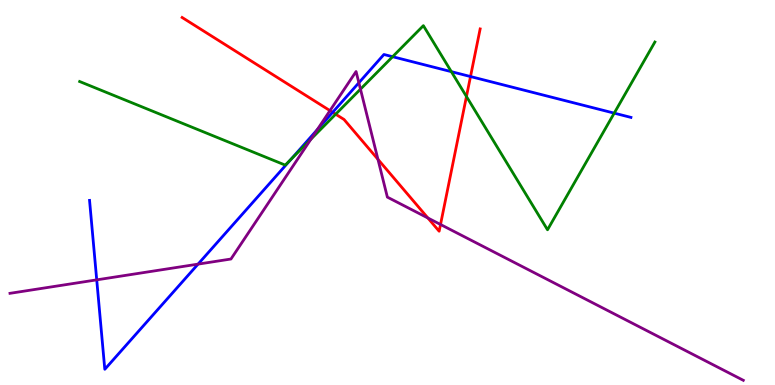[{'lines': ['blue', 'red'], 'intersections': [{'x': 4.29, 'y': 7.08}, {'x': 6.07, 'y': 8.01}]}, {'lines': ['green', 'red'], 'intersections': [{'x': 4.33, 'y': 7.03}, {'x': 6.02, 'y': 7.49}]}, {'lines': ['purple', 'red'], 'intersections': [{'x': 4.26, 'y': 7.13}, {'x': 4.88, 'y': 5.86}, {'x': 5.52, 'y': 4.34}, {'x': 5.68, 'y': 4.17}]}, {'lines': ['blue', 'green'], 'intersections': [{'x': 3.76, 'y': 5.86}, {'x': 5.07, 'y': 8.53}, {'x': 5.82, 'y': 8.14}, {'x': 7.93, 'y': 7.06}]}, {'lines': ['blue', 'purple'], 'intersections': [{'x': 1.25, 'y': 2.73}, {'x': 2.56, 'y': 3.14}, {'x': 4.09, 'y': 6.63}, {'x': 4.63, 'y': 7.85}]}, {'lines': ['green', 'purple'], 'intersections': [{'x': 4.01, 'y': 6.38}, {'x': 4.65, 'y': 7.68}]}]